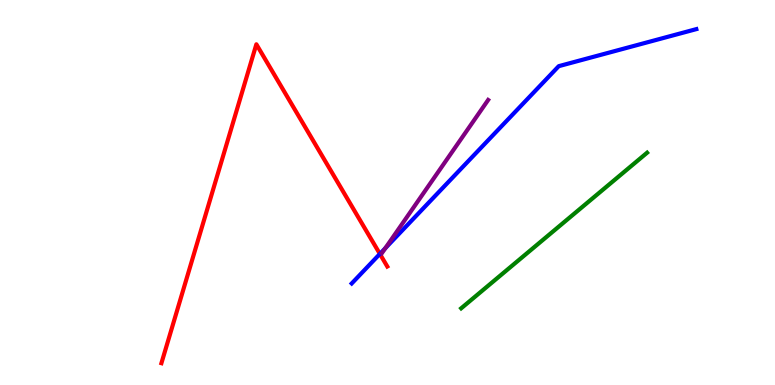[{'lines': ['blue', 'red'], 'intersections': [{'x': 4.9, 'y': 3.41}]}, {'lines': ['green', 'red'], 'intersections': []}, {'lines': ['purple', 'red'], 'intersections': []}, {'lines': ['blue', 'green'], 'intersections': []}, {'lines': ['blue', 'purple'], 'intersections': [{'x': 4.97, 'y': 3.55}]}, {'lines': ['green', 'purple'], 'intersections': []}]